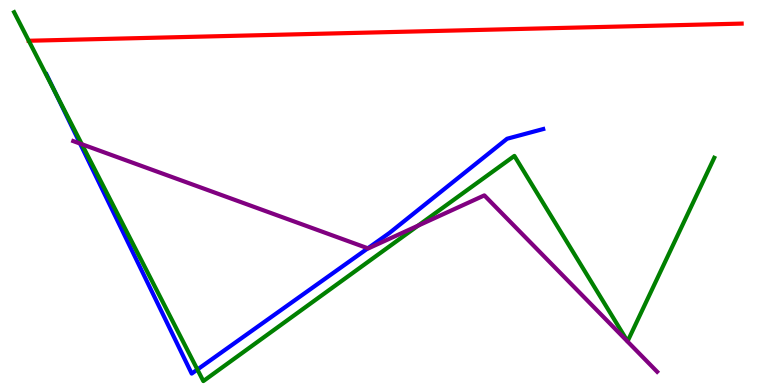[{'lines': ['blue', 'red'], 'intersections': []}, {'lines': ['green', 'red'], 'intersections': [{'x': 0.371, 'y': 8.94}]}, {'lines': ['purple', 'red'], 'intersections': []}, {'lines': ['blue', 'green'], 'intersections': [{'x': 0.708, 'y': 7.62}, {'x': 2.55, 'y': 0.402}]}, {'lines': ['blue', 'purple'], 'intersections': [{'x': 1.03, 'y': 6.27}, {'x': 4.75, 'y': 3.55}]}, {'lines': ['green', 'purple'], 'intersections': [{'x': 1.06, 'y': 6.25}, {'x': 5.39, 'y': 4.14}]}]